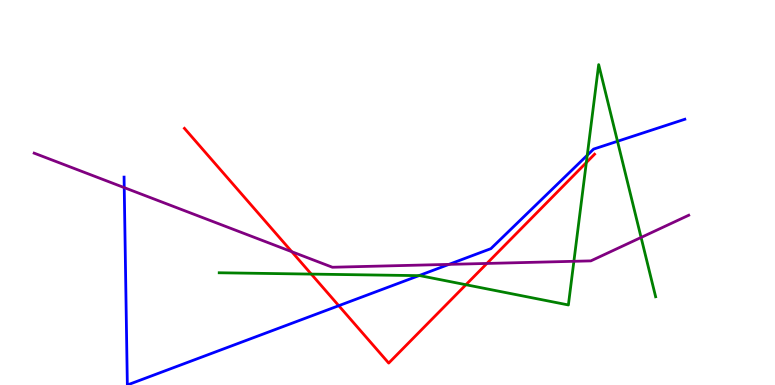[{'lines': ['blue', 'red'], 'intersections': [{'x': 4.37, 'y': 2.06}]}, {'lines': ['green', 'red'], 'intersections': [{'x': 4.02, 'y': 2.88}, {'x': 6.01, 'y': 2.6}, {'x': 7.57, 'y': 5.78}]}, {'lines': ['purple', 'red'], 'intersections': [{'x': 3.77, 'y': 3.46}, {'x': 6.28, 'y': 3.16}]}, {'lines': ['blue', 'green'], 'intersections': [{'x': 5.41, 'y': 2.84}, {'x': 7.58, 'y': 5.97}, {'x': 7.97, 'y': 6.33}]}, {'lines': ['blue', 'purple'], 'intersections': [{'x': 1.6, 'y': 5.13}, {'x': 5.79, 'y': 3.13}]}, {'lines': ['green', 'purple'], 'intersections': [{'x': 7.4, 'y': 3.21}, {'x': 8.27, 'y': 3.83}]}]